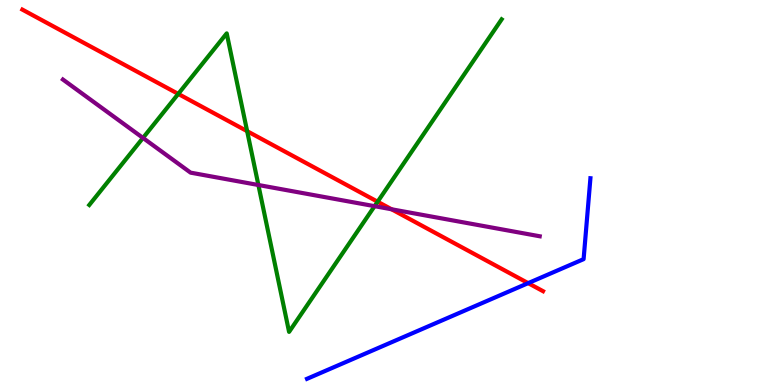[{'lines': ['blue', 'red'], 'intersections': [{'x': 6.81, 'y': 2.65}]}, {'lines': ['green', 'red'], 'intersections': [{'x': 2.3, 'y': 7.56}, {'x': 3.19, 'y': 6.59}, {'x': 4.87, 'y': 4.76}]}, {'lines': ['purple', 'red'], 'intersections': [{'x': 5.05, 'y': 4.56}]}, {'lines': ['blue', 'green'], 'intersections': []}, {'lines': ['blue', 'purple'], 'intersections': []}, {'lines': ['green', 'purple'], 'intersections': [{'x': 1.84, 'y': 6.42}, {'x': 3.33, 'y': 5.19}, {'x': 4.83, 'y': 4.64}]}]